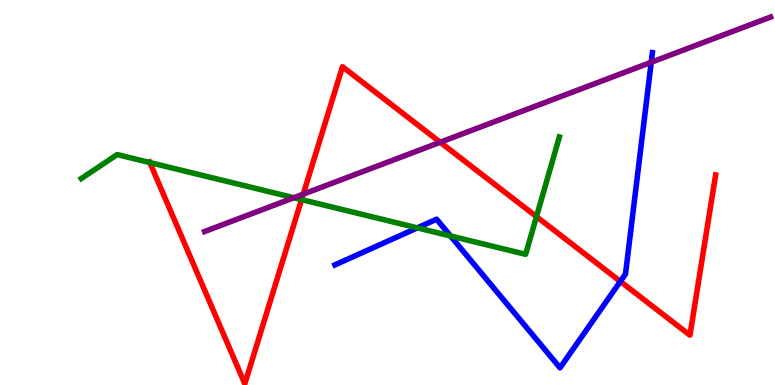[{'lines': ['blue', 'red'], 'intersections': [{'x': 8.0, 'y': 2.69}]}, {'lines': ['green', 'red'], 'intersections': [{'x': 1.93, 'y': 5.78}, {'x': 3.89, 'y': 4.82}, {'x': 6.92, 'y': 4.37}]}, {'lines': ['purple', 'red'], 'intersections': [{'x': 3.91, 'y': 4.96}, {'x': 5.68, 'y': 6.31}]}, {'lines': ['blue', 'green'], 'intersections': [{'x': 5.38, 'y': 4.08}, {'x': 5.81, 'y': 3.87}]}, {'lines': ['blue', 'purple'], 'intersections': [{'x': 8.4, 'y': 8.38}]}, {'lines': ['green', 'purple'], 'intersections': [{'x': 3.79, 'y': 4.86}]}]